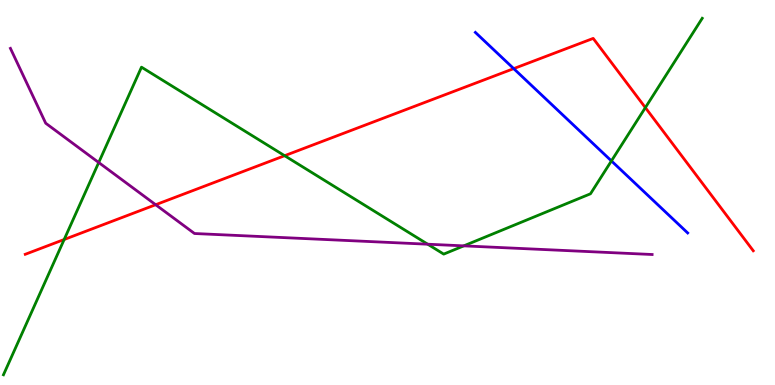[{'lines': ['blue', 'red'], 'intersections': [{'x': 6.63, 'y': 8.22}]}, {'lines': ['green', 'red'], 'intersections': [{'x': 0.828, 'y': 3.78}, {'x': 3.67, 'y': 5.96}, {'x': 8.33, 'y': 7.2}]}, {'lines': ['purple', 'red'], 'intersections': [{'x': 2.01, 'y': 4.68}]}, {'lines': ['blue', 'green'], 'intersections': [{'x': 7.89, 'y': 5.82}]}, {'lines': ['blue', 'purple'], 'intersections': []}, {'lines': ['green', 'purple'], 'intersections': [{'x': 1.27, 'y': 5.78}, {'x': 5.52, 'y': 3.66}, {'x': 5.98, 'y': 3.61}]}]